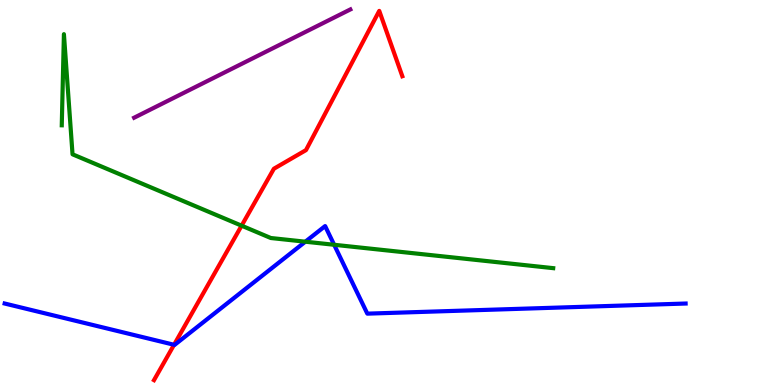[{'lines': ['blue', 'red'], 'intersections': [{'x': 2.25, 'y': 1.04}]}, {'lines': ['green', 'red'], 'intersections': [{'x': 3.12, 'y': 4.14}]}, {'lines': ['purple', 'red'], 'intersections': []}, {'lines': ['blue', 'green'], 'intersections': [{'x': 3.94, 'y': 3.72}, {'x': 4.31, 'y': 3.64}]}, {'lines': ['blue', 'purple'], 'intersections': []}, {'lines': ['green', 'purple'], 'intersections': []}]